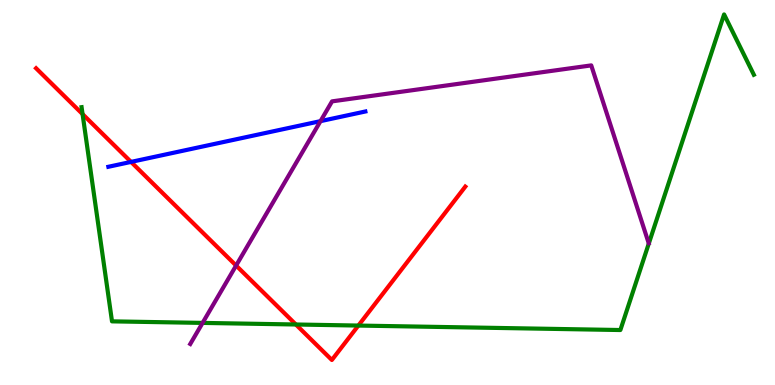[{'lines': ['blue', 'red'], 'intersections': [{'x': 1.69, 'y': 5.79}]}, {'lines': ['green', 'red'], 'intersections': [{'x': 1.07, 'y': 7.04}, {'x': 3.82, 'y': 1.57}, {'x': 4.62, 'y': 1.54}]}, {'lines': ['purple', 'red'], 'intersections': [{'x': 3.05, 'y': 3.1}]}, {'lines': ['blue', 'green'], 'intersections': []}, {'lines': ['blue', 'purple'], 'intersections': [{'x': 4.14, 'y': 6.85}]}, {'lines': ['green', 'purple'], 'intersections': [{'x': 2.61, 'y': 1.61}]}]